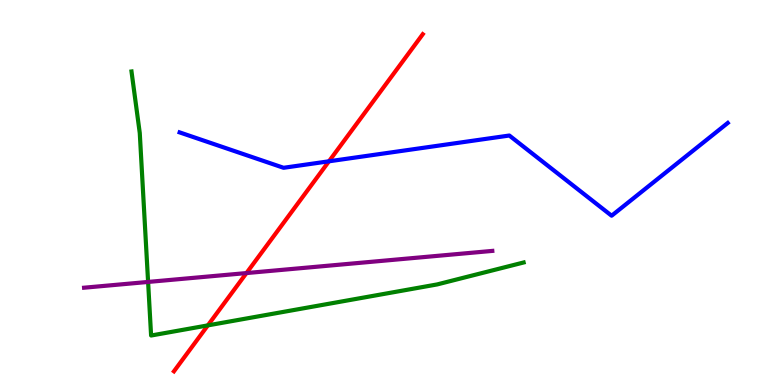[{'lines': ['blue', 'red'], 'intersections': [{'x': 4.24, 'y': 5.81}]}, {'lines': ['green', 'red'], 'intersections': [{'x': 2.68, 'y': 1.55}]}, {'lines': ['purple', 'red'], 'intersections': [{'x': 3.18, 'y': 2.91}]}, {'lines': ['blue', 'green'], 'intersections': []}, {'lines': ['blue', 'purple'], 'intersections': []}, {'lines': ['green', 'purple'], 'intersections': [{'x': 1.91, 'y': 2.68}]}]